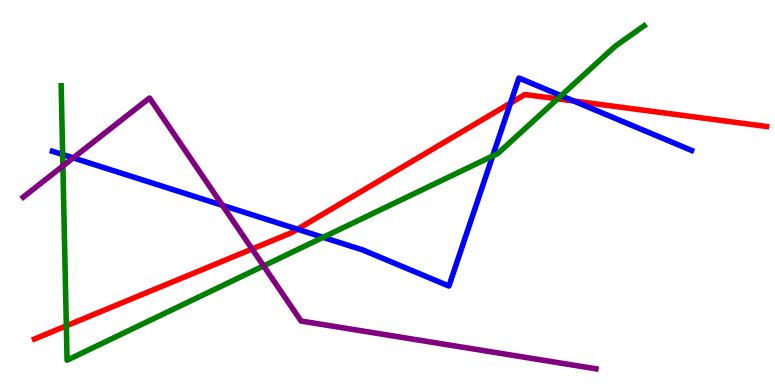[{'lines': ['blue', 'red'], 'intersections': [{'x': 3.84, 'y': 4.05}, {'x': 6.59, 'y': 7.32}, {'x': 7.4, 'y': 7.38}]}, {'lines': ['green', 'red'], 'intersections': [{'x': 0.856, 'y': 1.54}, {'x': 7.2, 'y': 7.43}]}, {'lines': ['purple', 'red'], 'intersections': [{'x': 3.25, 'y': 3.53}]}, {'lines': ['blue', 'green'], 'intersections': [{'x': 0.808, 'y': 5.99}, {'x': 4.17, 'y': 3.84}, {'x': 6.36, 'y': 5.95}, {'x': 7.24, 'y': 7.51}]}, {'lines': ['blue', 'purple'], 'intersections': [{'x': 0.945, 'y': 5.9}, {'x': 2.87, 'y': 4.67}]}, {'lines': ['green', 'purple'], 'intersections': [{'x': 0.812, 'y': 5.69}, {'x': 3.4, 'y': 3.09}]}]